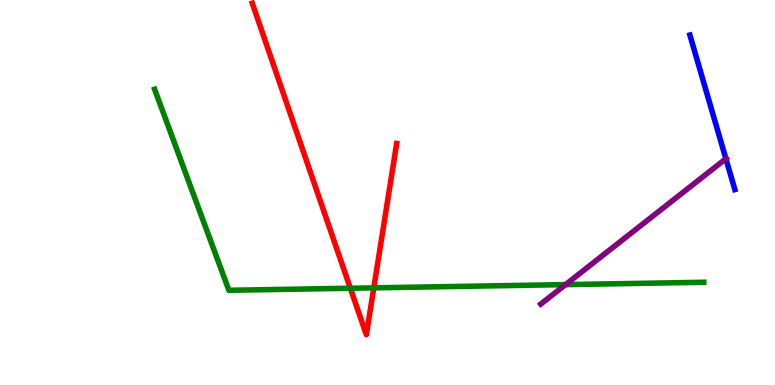[{'lines': ['blue', 'red'], 'intersections': []}, {'lines': ['green', 'red'], 'intersections': [{'x': 4.52, 'y': 2.51}, {'x': 4.82, 'y': 2.52}]}, {'lines': ['purple', 'red'], 'intersections': []}, {'lines': ['blue', 'green'], 'intersections': []}, {'lines': ['blue', 'purple'], 'intersections': [{'x': 9.37, 'y': 5.88}]}, {'lines': ['green', 'purple'], 'intersections': [{'x': 7.3, 'y': 2.61}]}]